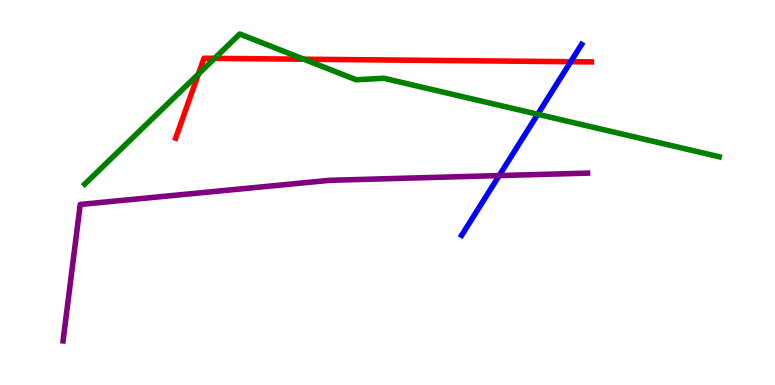[{'lines': ['blue', 'red'], 'intersections': [{'x': 7.36, 'y': 8.4}]}, {'lines': ['green', 'red'], 'intersections': [{'x': 2.56, 'y': 8.08}, {'x': 2.77, 'y': 8.48}, {'x': 3.92, 'y': 8.46}]}, {'lines': ['purple', 'red'], 'intersections': []}, {'lines': ['blue', 'green'], 'intersections': [{'x': 6.94, 'y': 7.03}]}, {'lines': ['blue', 'purple'], 'intersections': [{'x': 6.44, 'y': 5.44}]}, {'lines': ['green', 'purple'], 'intersections': []}]